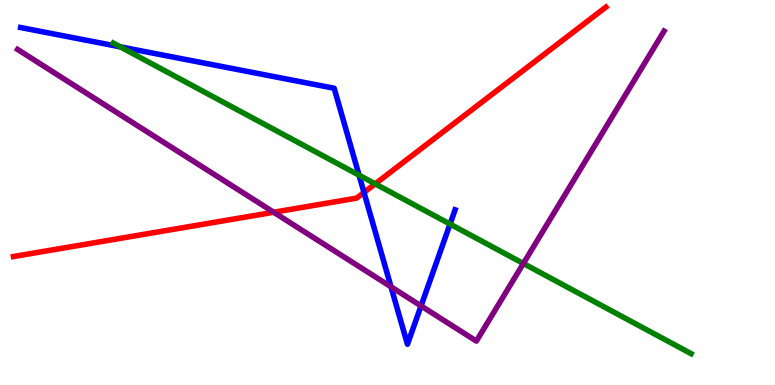[{'lines': ['blue', 'red'], 'intersections': [{'x': 4.7, 'y': 5.0}]}, {'lines': ['green', 'red'], 'intersections': [{'x': 4.84, 'y': 5.22}]}, {'lines': ['purple', 'red'], 'intersections': [{'x': 3.53, 'y': 4.49}]}, {'lines': ['blue', 'green'], 'intersections': [{'x': 1.55, 'y': 8.78}, {'x': 4.63, 'y': 5.45}, {'x': 5.81, 'y': 4.18}]}, {'lines': ['blue', 'purple'], 'intersections': [{'x': 5.05, 'y': 2.55}, {'x': 5.43, 'y': 2.05}]}, {'lines': ['green', 'purple'], 'intersections': [{'x': 6.75, 'y': 3.16}]}]